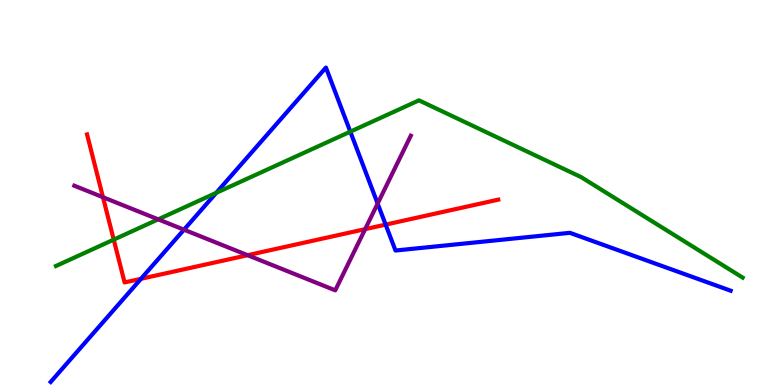[{'lines': ['blue', 'red'], 'intersections': [{'x': 1.82, 'y': 2.76}, {'x': 4.98, 'y': 4.17}]}, {'lines': ['green', 'red'], 'intersections': [{'x': 1.47, 'y': 3.78}]}, {'lines': ['purple', 'red'], 'intersections': [{'x': 1.33, 'y': 4.88}, {'x': 3.19, 'y': 3.37}, {'x': 4.71, 'y': 4.05}]}, {'lines': ['blue', 'green'], 'intersections': [{'x': 2.79, 'y': 4.99}, {'x': 4.52, 'y': 6.58}]}, {'lines': ['blue', 'purple'], 'intersections': [{'x': 2.37, 'y': 4.03}, {'x': 4.87, 'y': 4.71}]}, {'lines': ['green', 'purple'], 'intersections': [{'x': 2.04, 'y': 4.3}]}]